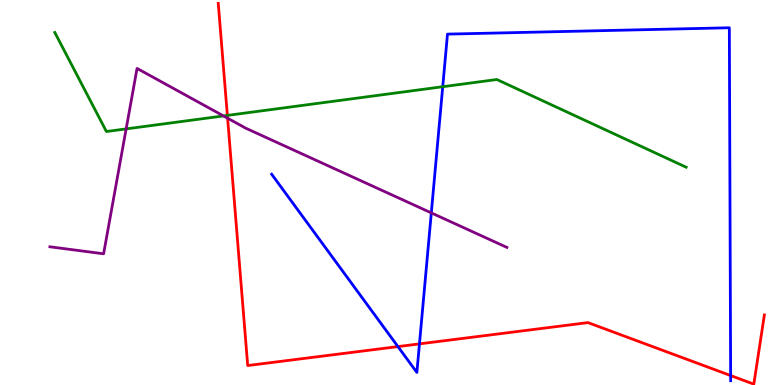[{'lines': ['blue', 'red'], 'intersections': [{'x': 5.13, 'y': 0.998}, {'x': 5.41, 'y': 1.07}, {'x': 9.43, 'y': 0.245}]}, {'lines': ['green', 'red'], 'intersections': [{'x': 2.93, 'y': 7.0}]}, {'lines': ['purple', 'red'], 'intersections': [{'x': 2.94, 'y': 6.93}]}, {'lines': ['blue', 'green'], 'intersections': [{'x': 5.71, 'y': 7.75}]}, {'lines': ['blue', 'purple'], 'intersections': [{'x': 5.57, 'y': 4.47}]}, {'lines': ['green', 'purple'], 'intersections': [{'x': 1.63, 'y': 6.65}, {'x': 2.88, 'y': 6.99}]}]